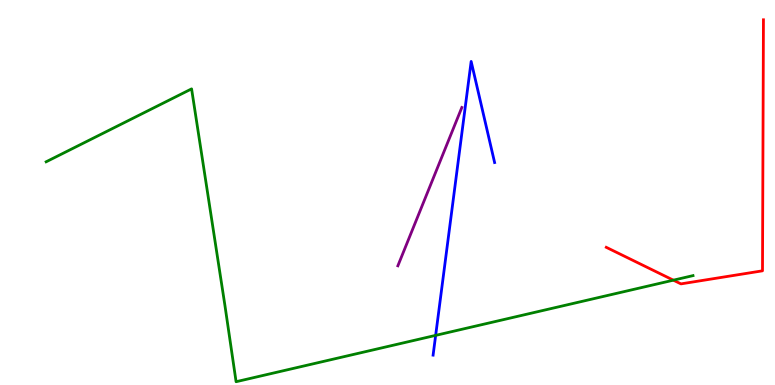[{'lines': ['blue', 'red'], 'intersections': []}, {'lines': ['green', 'red'], 'intersections': [{'x': 8.69, 'y': 2.72}]}, {'lines': ['purple', 'red'], 'intersections': []}, {'lines': ['blue', 'green'], 'intersections': [{'x': 5.62, 'y': 1.29}]}, {'lines': ['blue', 'purple'], 'intersections': []}, {'lines': ['green', 'purple'], 'intersections': []}]